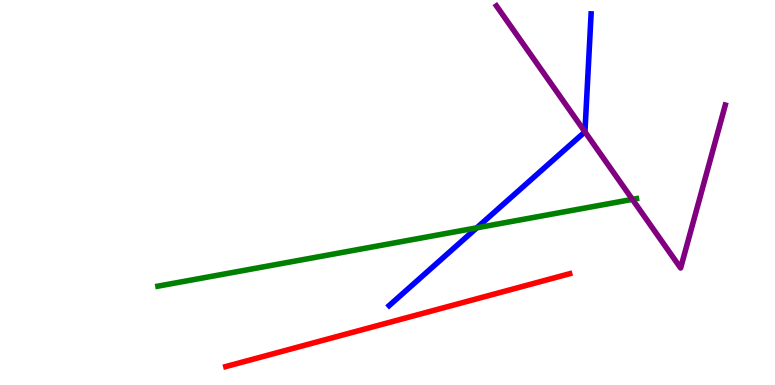[{'lines': ['blue', 'red'], 'intersections': []}, {'lines': ['green', 'red'], 'intersections': []}, {'lines': ['purple', 'red'], 'intersections': []}, {'lines': ['blue', 'green'], 'intersections': [{'x': 6.15, 'y': 4.08}]}, {'lines': ['blue', 'purple'], 'intersections': [{'x': 7.55, 'y': 6.58}]}, {'lines': ['green', 'purple'], 'intersections': [{'x': 8.16, 'y': 4.82}]}]